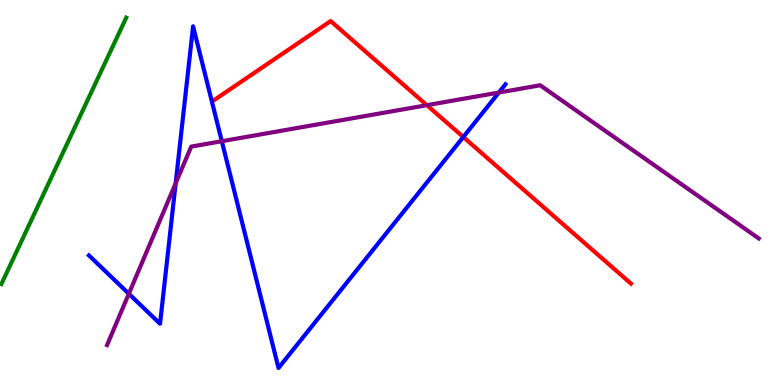[{'lines': ['blue', 'red'], 'intersections': [{'x': 5.98, 'y': 6.44}]}, {'lines': ['green', 'red'], 'intersections': []}, {'lines': ['purple', 'red'], 'intersections': [{'x': 5.51, 'y': 7.27}]}, {'lines': ['blue', 'green'], 'intersections': []}, {'lines': ['blue', 'purple'], 'intersections': [{'x': 1.66, 'y': 2.37}, {'x': 2.27, 'y': 5.24}, {'x': 2.86, 'y': 6.33}, {'x': 6.44, 'y': 7.6}]}, {'lines': ['green', 'purple'], 'intersections': []}]